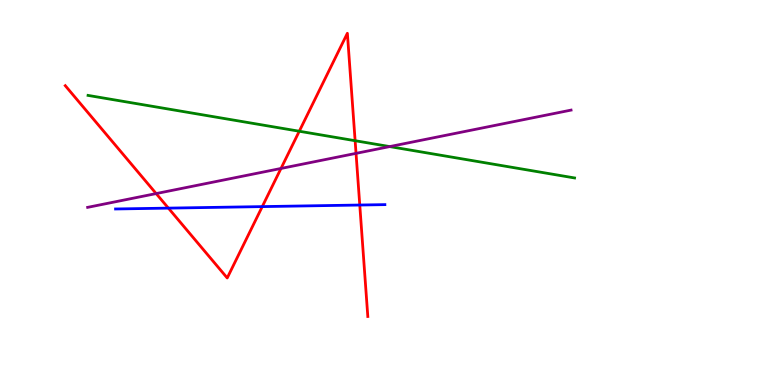[{'lines': ['blue', 'red'], 'intersections': [{'x': 2.17, 'y': 4.59}, {'x': 3.38, 'y': 4.63}, {'x': 4.64, 'y': 4.67}]}, {'lines': ['green', 'red'], 'intersections': [{'x': 3.86, 'y': 6.59}, {'x': 4.58, 'y': 6.35}]}, {'lines': ['purple', 'red'], 'intersections': [{'x': 2.01, 'y': 4.97}, {'x': 3.63, 'y': 5.62}, {'x': 4.59, 'y': 6.02}]}, {'lines': ['blue', 'green'], 'intersections': []}, {'lines': ['blue', 'purple'], 'intersections': []}, {'lines': ['green', 'purple'], 'intersections': [{'x': 5.03, 'y': 6.19}]}]